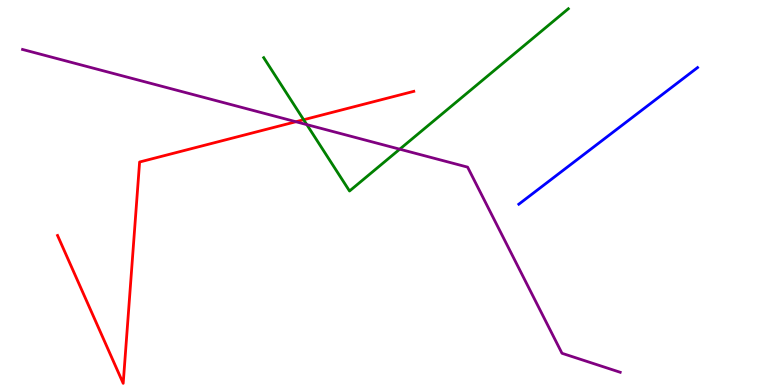[{'lines': ['blue', 'red'], 'intersections': []}, {'lines': ['green', 'red'], 'intersections': [{'x': 3.92, 'y': 6.89}]}, {'lines': ['purple', 'red'], 'intersections': [{'x': 3.82, 'y': 6.84}]}, {'lines': ['blue', 'green'], 'intersections': []}, {'lines': ['blue', 'purple'], 'intersections': []}, {'lines': ['green', 'purple'], 'intersections': [{'x': 3.96, 'y': 6.76}, {'x': 5.16, 'y': 6.13}]}]